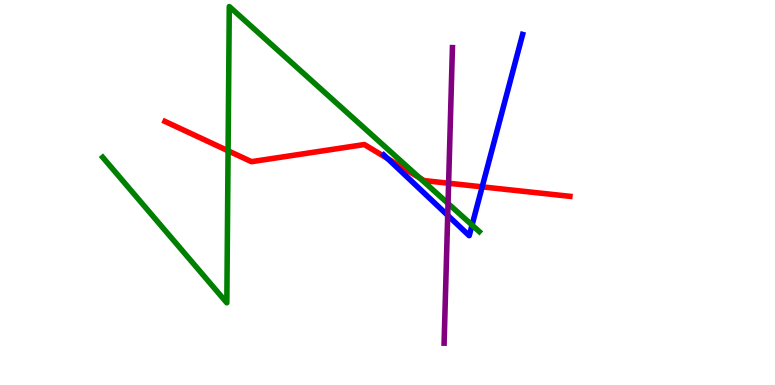[{'lines': ['blue', 'red'], 'intersections': [{'x': 5.0, 'y': 5.88}, {'x': 6.22, 'y': 5.15}]}, {'lines': ['green', 'red'], 'intersections': [{'x': 2.94, 'y': 6.08}, {'x': 5.42, 'y': 5.38}]}, {'lines': ['purple', 'red'], 'intersections': [{'x': 5.79, 'y': 5.24}]}, {'lines': ['blue', 'green'], 'intersections': [{'x': 6.09, 'y': 4.15}]}, {'lines': ['blue', 'purple'], 'intersections': [{'x': 5.78, 'y': 4.41}]}, {'lines': ['green', 'purple'], 'intersections': [{'x': 5.78, 'y': 4.72}]}]